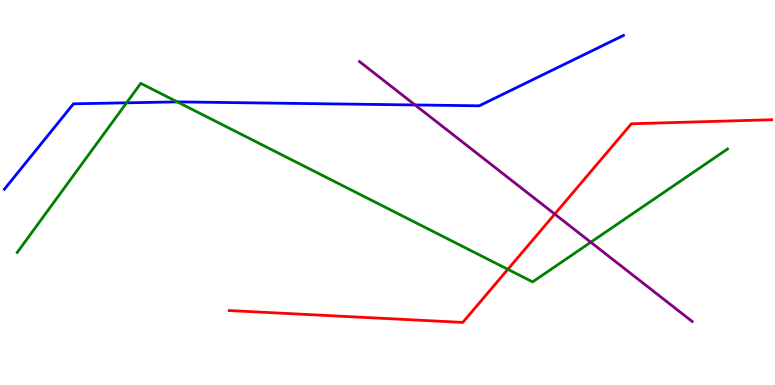[{'lines': ['blue', 'red'], 'intersections': []}, {'lines': ['green', 'red'], 'intersections': [{'x': 6.55, 'y': 3.0}]}, {'lines': ['purple', 'red'], 'intersections': [{'x': 7.16, 'y': 4.44}]}, {'lines': ['blue', 'green'], 'intersections': [{'x': 1.63, 'y': 7.33}, {'x': 2.29, 'y': 7.35}]}, {'lines': ['blue', 'purple'], 'intersections': [{'x': 5.36, 'y': 7.27}]}, {'lines': ['green', 'purple'], 'intersections': [{'x': 7.62, 'y': 3.71}]}]